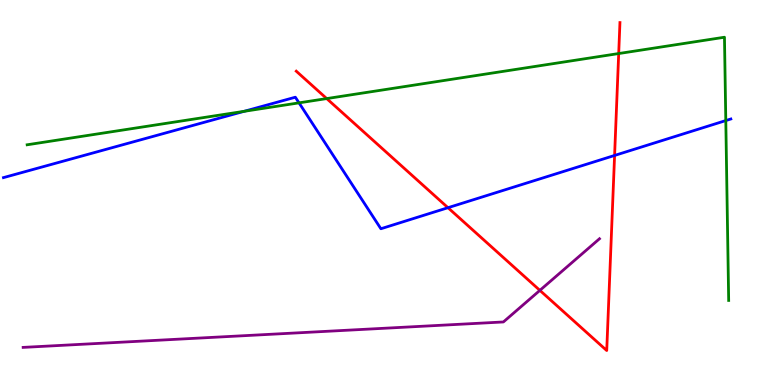[{'lines': ['blue', 'red'], 'intersections': [{'x': 5.78, 'y': 4.61}, {'x': 7.93, 'y': 5.96}]}, {'lines': ['green', 'red'], 'intersections': [{'x': 4.22, 'y': 7.44}, {'x': 7.98, 'y': 8.61}]}, {'lines': ['purple', 'red'], 'intersections': [{'x': 6.97, 'y': 2.46}]}, {'lines': ['blue', 'green'], 'intersections': [{'x': 3.15, 'y': 7.11}, {'x': 3.86, 'y': 7.33}, {'x': 9.37, 'y': 6.87}]}, {'lines': ['blue', 'purple'], 'intersections': []}, {'lines': ['green', 'purple'], 'intersections': []}]